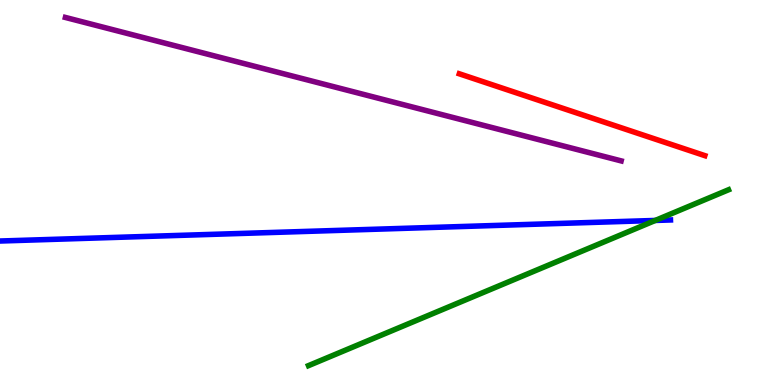[{'lines': ['blue', 'red'], 'intersections': []}, {'lines': ['green', 'red'], 'intersections': []}, {'lines': ['purple', 'red'], 'intersections': []}, {'lines': ['blue', 'green'], 'intersections': [{'x': 8.46, 'y': 4.27}]}, {'lines': ['blue', 'purple'], 'intersections': []}, {'lines': ['green', 'purple'], 'intersections': []}]